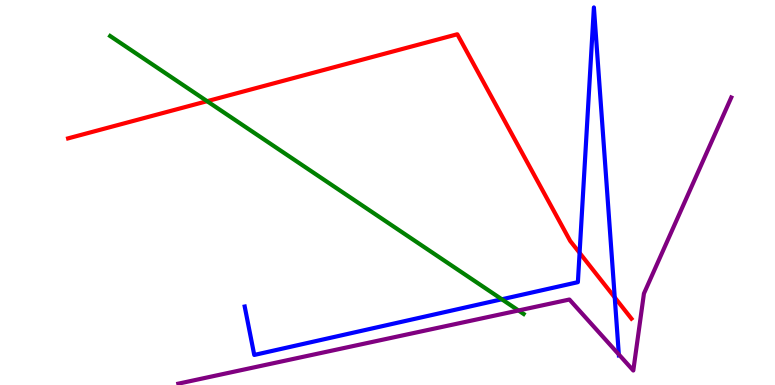[{'lines': ['blue', 'red'], 'intersections': [{'x': 7.48, 'y': 3.43}, {'x': 7.93, 'y': 2.27}]}, {'lines': ['green', 'red'], 'intersections': [{'x': 2.67, 'y': 7.37}]}, {'lines': ['purple', 'red'], 'intersections': []}, {'lines': ['blue', 'green'], 'intersections': [{'x': 6.48, 'y': 2.23}]}, {'lines': ['blue', 'purple'], 'intersections': [{'x': 7.98, 'y': 0.793}]}, {'lines': ['green', 'purple'], 'intersections': [{'x': 6.69, 'y': 1.94}]}]